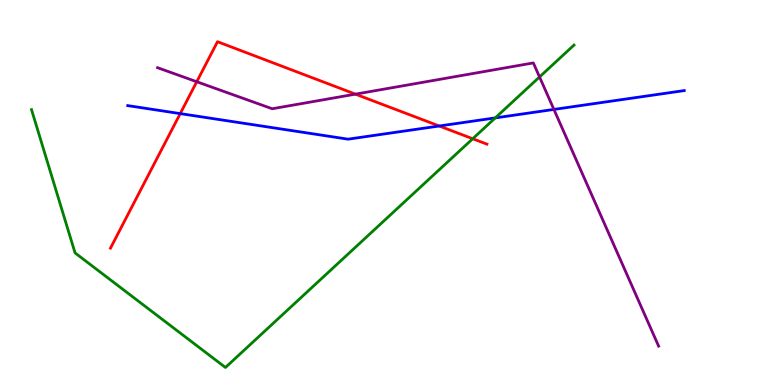[{'lines': ['blue', 'red'], 'intersections': [{'x': 2.33, 'y': 7.05}, {'x': 5.67, 'y': 6.73}]}, {'lines': ['green', 'red'], 'intersections': [{'x': 6.1, 'y': 6.4}]}, {'lines': ['purple', 'red'], 'intersections': [{'x': 2.54, 'y': 7.88}, {'x': 4.59, 'y': 7.55}]}, {'lines': ['blue', 'green'], 'intersections': [{'x': 6.39, 'y': 6.94}]}, {'lines': ['blue', 'purple'], 'intersections': [{'x': 7.15, 'y': 7.16}]}, {'lines': ['green', 'purple'], 'intersections': [{'x': 6.96, 'y': 8.0}]}]